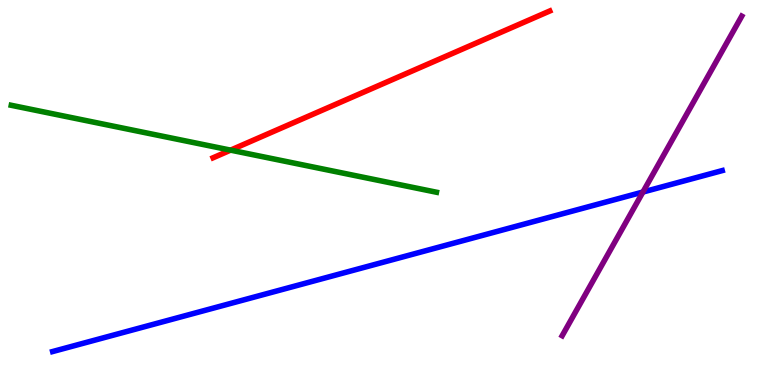[{'lines': ['blue', 'red'], 'intersections': []}, {'lines': ['green', 'red'], 'intersections': [{'x': 2.98, 'y': 6.1}]}, {'lines': ['purple', 'red'], 'intersections': []}, {'lines': ['blue', 'green'], 'intersections': []}, {'lines': ['blue', 'purple'], 'intersections': [{'x': 8.3, 'y': 5.01}]}, {'lines': ['green', 'purple'], 'intersections': []}]